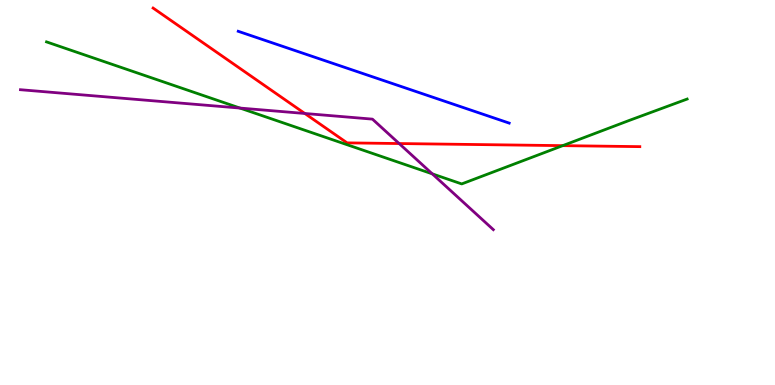[{'lines': ['blue', 'red'], 'intersections': []}, {'lines': ['green', 'red'], 'intersections': [{'x': 7.26, 'y': 6.22}]}, {'lines': ['purple', 'red'], 'intersections': [{'x': 3.93, 'y': 7.05}, {'x': 5.15, 'y': 6.27}]}, {'lines': ['blue', 'green'], 'intersections': []}, {'lines': ['blue', 'purple'], 'intersections': []}, {'lines': ['green', 'purple'], 'intersections': [{'x': 3.1, 'y': 7.19}, {'x': 5.58, 'y': 5.48}]}]